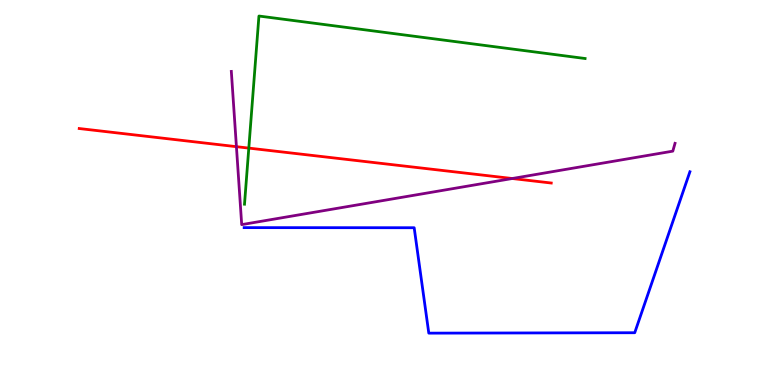[{'lines': ['blue', 'red'], 'intersections': []}, {'lines': ['green', 'red'], 'intersections': [{'x': 3.21, 'y': 6.15}]}, {'lines': ['purple', 'red'], 'intersections': [{'x': 3.05, 'y': 6.19}, {'x': 6.61, 'y': 5.36}]}, {'lines': ['blue', 'green'], 'intersections': []}, {'lines': ['blue', 'purple'], 'intersections': []}, {'lines': ['green', 'purple'], 'intersections': []}]